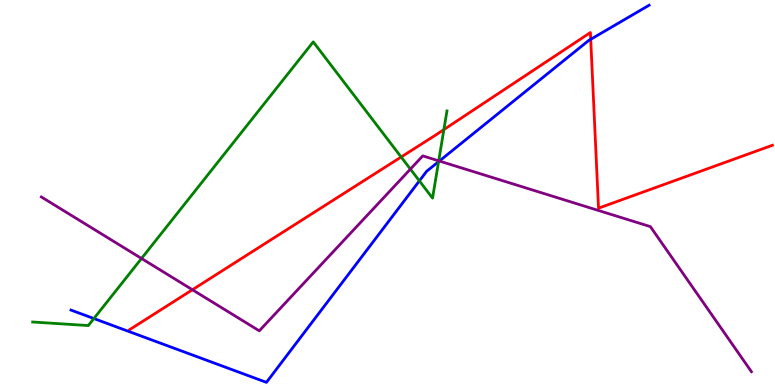[{'lines': ['blue', 'red'], 'intersections': [{'x': 7.62, 'y': 8.98}]}, {'lines': ['green', 'red'], 'intersections': [{'x': 5.18, 'y': 5.92}, {'x': 5.73, 'y': 6.63}]}, {'lines': ['purple', 'red'], 'intersections': [{'x': 2.48, 'y': 2.47}]}, {'lines': ['blue', 'green'], 'intersections': [{'x': 1.21, 'y': 1.73}, {'x': 5.41, 'y': 5.3}, {'x': 5.66, 'y': 5.8}]}, {'lines': ['blue', 'purple'], 'intersections': [{'x': 5.67, 'y': 5.82}]}, {'lines': ['green', 'purple'], 'intersections': [{'x': 1.83, 'y': 3.29}, {'x': 5.3, 'y': 5.61}, {'x': 5.66, 'y': 5.82}]}]